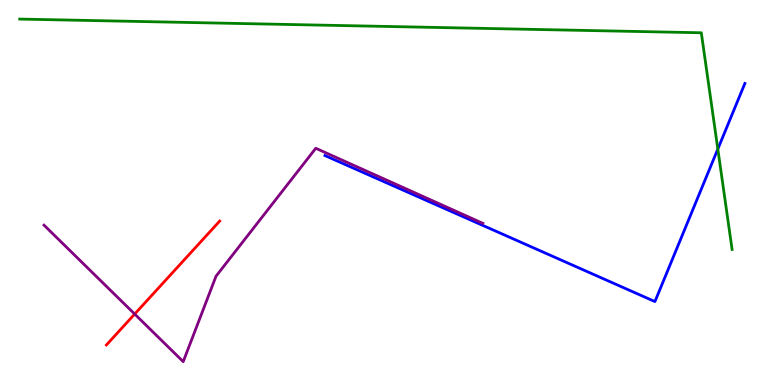[{'lines': ['blue', 'red'], 'intersections': []}, {'lines': ['green', 'red'], 'intersections': []}, {'lines': ['purple', 'red'], 'intersections': [{'x': 1.74, 'y': 1.84}]}, {'lines': ['blue', 'green'], 'intersections': [{'x': 9.26, 'y': 6.13}]}, {'lines': ['blue', 'purple'], 'intersections': []}, {'lines': ['green', 'purple'], 'intersections': []}]